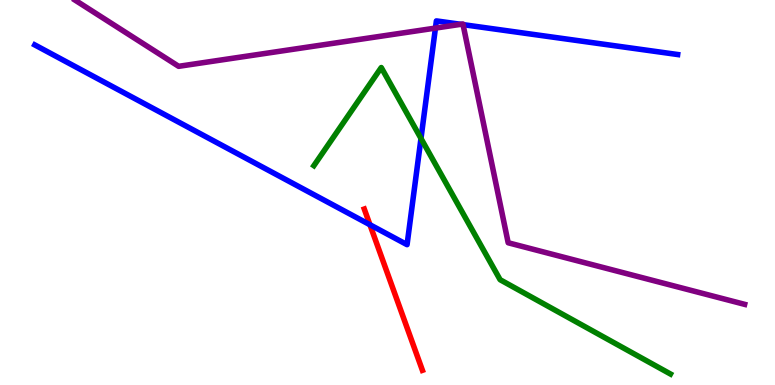[{'lines': ['blue', 'red'], 'intersections': [{'x': 4.77, 'y': 4.16}]}, {'lines': ['green', 'red'], 'intersections': []}, {'lines': ['purple', 'red'], 'intersections': []}, {'lines': ['blue', 'green'], 'intersections': [{'x': 5.43, 'y': 6.4}]}, {'lines': ['blue', 'purple'], 'intersections': [{'x': 5.62, 'y': 9.27}, {'x': 5.95, 'y': 9.37}, {'x': 5.97, 'y': 9.36}]}, {'lines': ['green', 'purple'], 'intersections': []}]